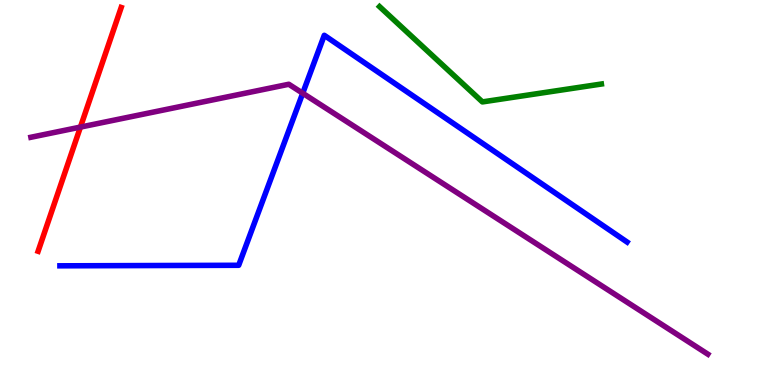[{'lines': ['blue', 'red'], 'intersections': []}, {'lines': ['green', 'red'], 'intersections': []}, {'lines': ['purple', 'red'], 'intersections': [{'x': 1.04, 'y': 6.7}]}, {'lines': ['blue', 'green'], 'intersections': []}, {'lines': ['blue', 'purple'], 'intersections': [{'x': 3.91, 'y': 7.58}]}, {'lines': ['green', 'purple'], 'intersections': []}]